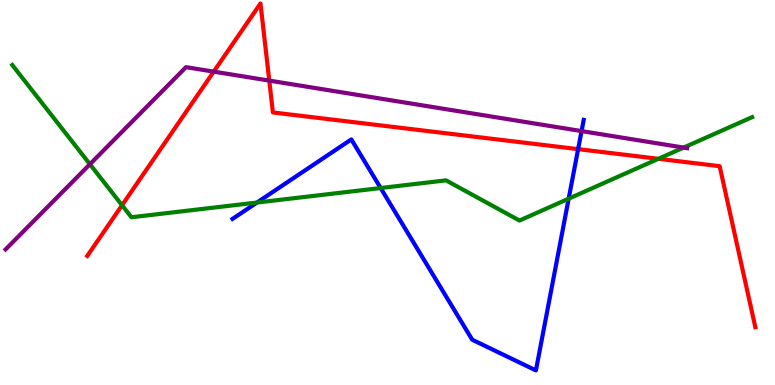[{'lines': ['blue', 'red'], 'intersections': [{'x': 7.46, 'y': 6.13}]}, {'lines': ['green', 'red'], 'intersections': [{'x': 1.57, 'y': 4.67}, {'x': 8.5, 'y': 5.88}]}, {'lines': ['purple', 'red'], 'intersections': [{'x': 2.76, 'y': 8.14}, {'x': 3.47, 'y': 7.91}]}, {'lines': ['blue', 'green'], 'intersections': [{'x': 3.32, 'y': 4.74}, {'x': 4.91, 'y': 5.12}, {'x': 7.34, 'y': 4.84}]}, {'lines': ['blue', 'purple'], 'intersections': [{'x': 7.5, 'y': 6.6}]}, {'lines': ['green', 'purple'], 'intersections': [{'x': 1.16, 'y': 5.73}, {'x': 8.82, 'y': 6.17}]}]